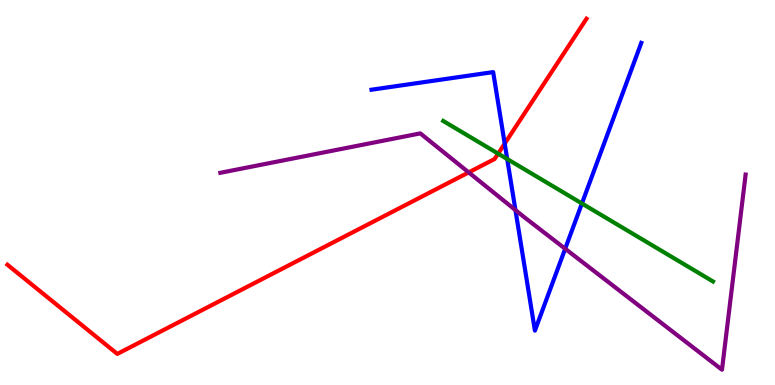[{'lines': ['blue', 'red'], 'intersections': [{'x': 6.51, 'y': 6.27}]}, {'lines': ['green', 'red'], 'intersections': [{'x': 6.43, 'y': 6.01}]}, {'lines': ['purple', 'red'], 'intersections': [{'x': 6.05, 'y': 5.52}]}, {'lines': ['blue', 'green'], 'intersections': [{'x': 6.54, 'y': 5.87}, {'x': 7.51, 'y': 4.71}]}, {'lines': ['blue', 'purple'], 'intersections': [{'x': 6.65, 'y': 4.54}, {'x': 7.29, 'y': 3.54}]}, {'lines': ['green', 'purple'], 'intersections': []}]